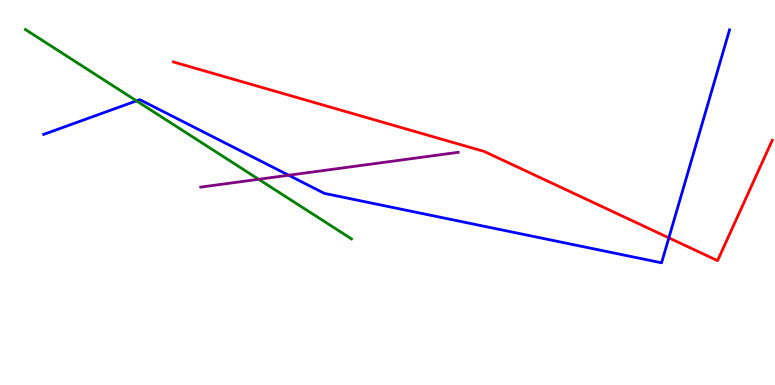[{'lines': ['blue', 'red'], 'intersections': [{'x': 8.63, 'y': 3.82}]}, {'lines': ['green', 'red'], 'intersections': []}, {'lines': ['purple', 'red'], 'intersections': []}, {'lines': ['blue', 'green'], 'intersections': [{'x': 1.76, 'y': 7.38}]}, {'lines': ['blue', 'purple'], 'intersections': [{'x': 3.72, 'y': 5.45}]}, {'lines': ['green', 'purple'], 'intersections': [{'x': 3.34, 'y': 5.34}]}]